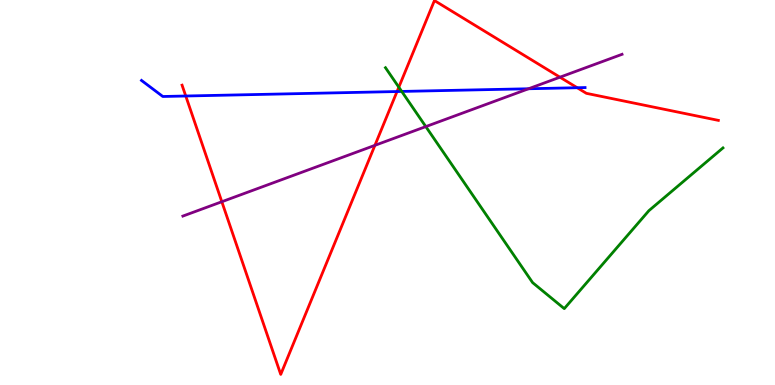[{'lines': ['blue', 'red'], 'intersections': [{'x': 2.4, 'y': 7.51}, {'x': 5.12, 'y': 7.62}, {'x': 7.45, 'y': 7.72}]}, {'lines': ['green', 'red'], 'intersections': [{'x': 5.15, 'y': 7.74}]}, {'lines': ['purple', 'red'], 'intersections': [{'x': 2.86, 'y': 4.76}, {'x': 4.84, 'y': 6.22}, {'x': 7.23, 'y': 8.0}]}, {'lines': ['blue', 'green'], 'intersections': [{'x': 5.18, 'y': 7.63}]}, {'lines': ['blue', 'purple'], 'intersections': [{'x': 6.82, 'y': 7.69}]}, {'lines': ['green', 'purple'], 'intersections': [{'x': 5.49, 'y': 6.71}]}]